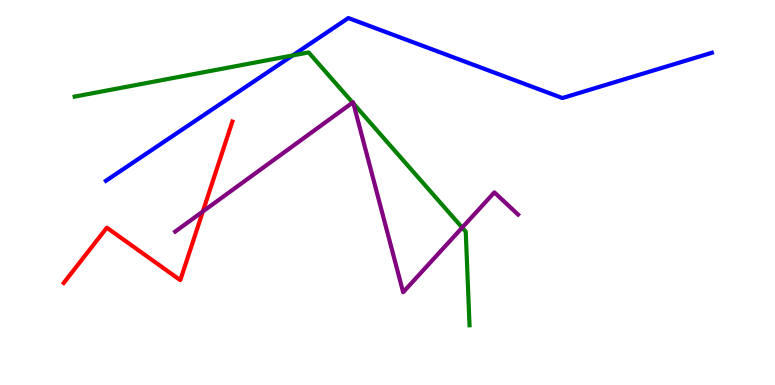[{'lines': ['blue', 'red'], 'intersections': []}, {'lines': ['green', 'red'], 'intersections': []}, {'lines': ['purple', 'red'], 'intersections': [{'x': 2.62, 'y': 4.51}]}, {'lines': ['blue', 'green'], 'intersections': [{'x': 3.78, 'y': 8.56}]}, {'lines': ['blue', 'purple'], 'intersections': []}, {'lines': ['green', 'purple'], 'intersections': [{'x': 4.55, 'y': 7.34}, {'x': 4.56, 'y': 7.31}, {'x': 5.96, 'y': 4.09}]}]